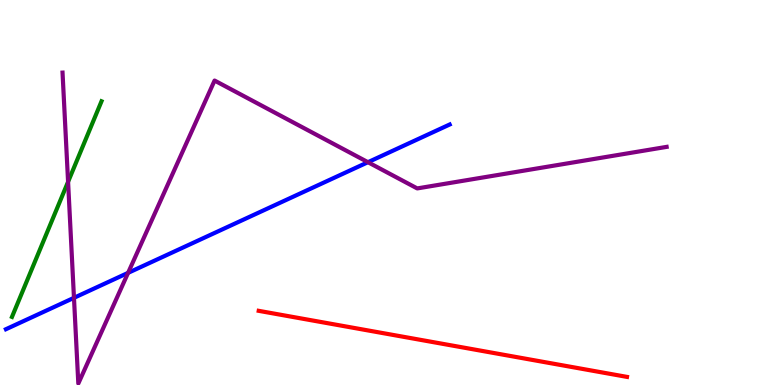[{'lines': ['blue', 'red'], 'intersections': []}, {'lines': ['green', 'red'], 'intersections': []}, {'lines': ['purple', 'red'], 'intersections': []}, {'lines': ['blue', 'green'], 'intersections': []}, {'lines': ['blue', 'purple'], 'intersections': [{'x': 0.954, 'y': 2.26}, {'x': 1.65, 'y': 2.91}, {'x': 4.75, 'y': 5.79}]}, {'lines': ['green', 'purple'], 'intersections': [{'x': 0.878, 'y': 5.28}]}]